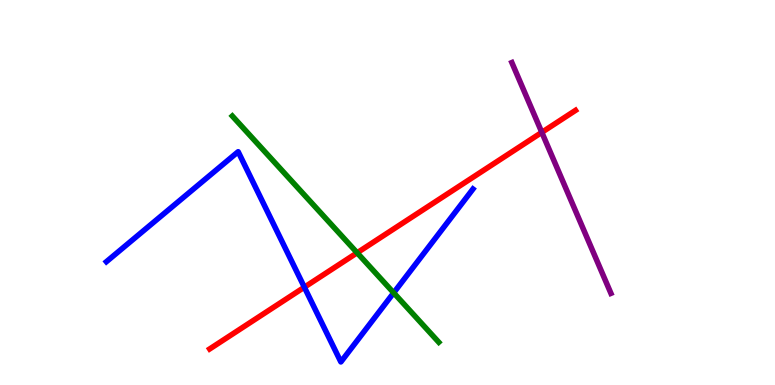[{'lines': ['blue', 'red'], 'intersections': [{'x': 3.93, 'y': 2.54}]}, {'lines': ['green', 'red'], 'intersections': [{'x': 4.61, 'y': 3.43}]}, {'lines': ['purple', 'red'], 'intersections': [{'x': 6.99, 'y': 6.56}]}, {'lines': ['blue', 'green'], 'intersections': [{'x': 5.08, 'y': 2.39}]}, {'lines': ['blue', 'purple'], 'intersections': []}, {'lines': ['green', 'purple'], 'intersections': []}]